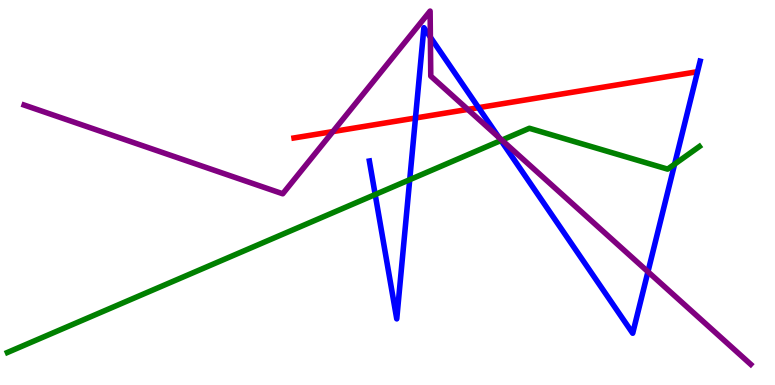[{'lines': ['blue', 'red'], 'intersections': [{'x': 5.36, 'y': 6.93}, {'x': 6.17, 'y': 7.2}]}, {'lines': ['green', 'red'], 'intersections': []}, {'lines': ['purple', 'red'], 'intersections': [{'x': 4.3, 'y': 6.58}, {'x': 6.04, 'y': 7.16}]}, {'lines': ['blue', 'green'], 'intersections': [{'x': 4.84, 'y': 4.95}, {'x': 5.29, 'y': 5.33}, {'x': 6.46, 'y': 6.35}, {'x': 8.7, 'y': 5.74}]}, {'lines': ['blue', 'purple'], 'intersections': [{'x': 5.55, 'y': 9.03}, {'x': 6.44, 'y': 6.43}, {'x': 8.36, 'y': 2.94}]}, {'lines': ['green', 'purple'], 'intersections': [{'x': 6.48, 'y': 6.36}]}]